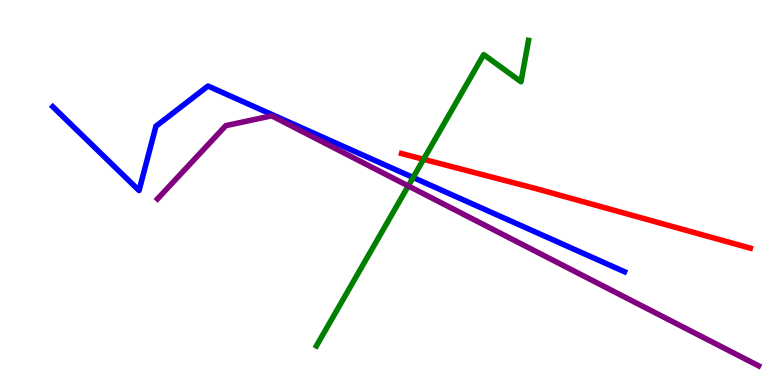[{'lines': ['blue', 'red'], 'intersections': []}, {'lines': ['green', 'red'], 'intersections': [{'x': 5.47, 'y': 5.86}]}, {'lines': ['purple', 'red'], 'intersections': []}, {'lines': ['blue', 'green'], 'intersections': [{'x': 5.33, 'y': 5.39}]}, {'lines': ['blue', 'purple'], 'intersections': []}, {'lines': ['green', 'purple'], 'intersections': [{'x': 5.27, 'y': 5.17}]}]